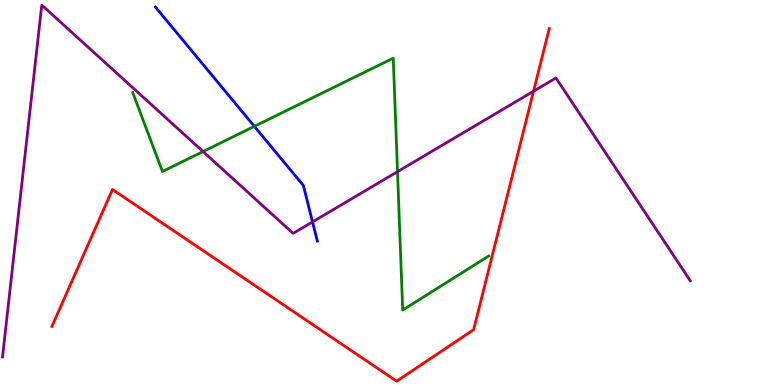[{'lines': ['blue', 'red'], 'intersections': []}, {'lines': ['green', 'red'], 'intersections': []}, {'lines': ['purple', 'red'], 'intersections': [{'x': 6.88, 'y': 7.63}]}, {'lines': ['blue', 'green'], 'intersections': [{'x': 3.28, 'y': 6.72}]}, {'lines': ['blue', 'purple'], 'intersections': [{'x': 4.03, 'y': 4.24}]}, {'lines': ['green', 'purple'], 'intersections': [{'x': 2.62, 'y': 6.06}, {'x': 5.13, 'y': 5.54}]}]